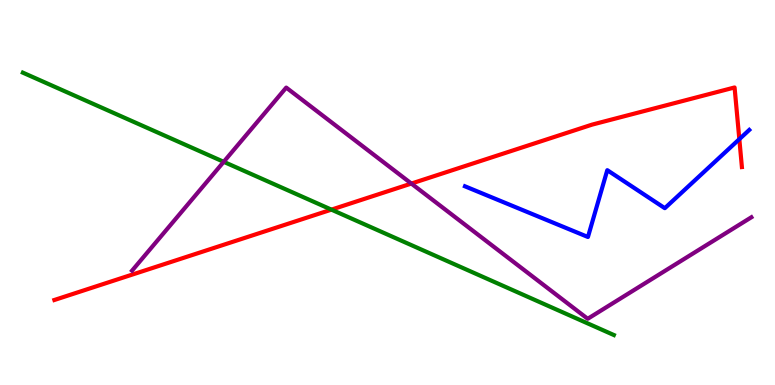[{'lines': ['blue', 'red'], 'intersections': [{'x': 9.54, 'y': 6.39}]}, {'lines': ['green', 'red'], 'intersections': [{'x': 4.28, 'y': 4.55}]}, {'lines': ['purple', 'red'], 'intersections': [{'x': 5.31, 'y': 5.23}]}, {'lines': ['blue', 'green'], 'intersections': []}, {'lines': ['blue', 'purple'], 'intersections': []}, {'lines': ['green', 'purple'], 'intersections': [{'x': 2.89, 'y': 5.8}]}]